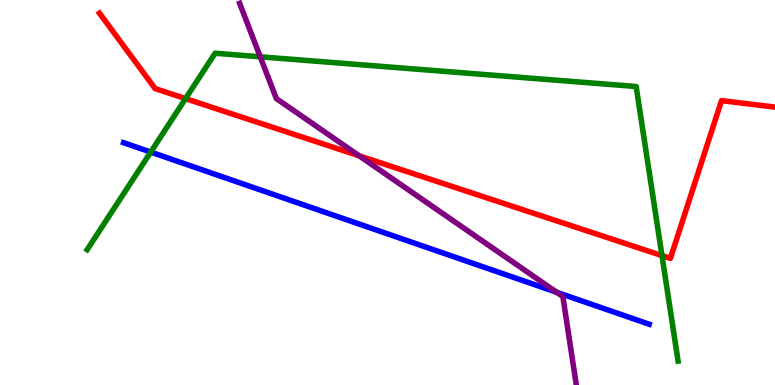[{'lines': ['blue', 'red'], 'intersections': []}, {'lines': ['green', 'red'], 'intersections': [{'x': 2.39, 'y': 7.44}, {'x': 8.54, 'y': 3.36}]}, {'lines': ['purple', 'red'], 'intersections': [{'x': 4.63, 'y': 5.95}]}, {'lines': ['blue', 'green'], 'intersections': [{'x': 1.94, 'y': 6.05}]}, {'lines': ['blue', 'purple'], 'intersections': [{'x': 7.18, 'y': 2.41}]}, {'lines': ['green', 'purple'], 'intersections': [{'x': 3.36, 'y': 8.52}]}]